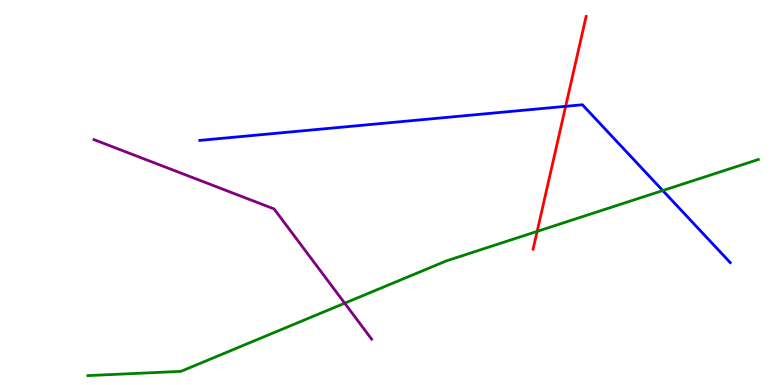[{'lines': ['blue', 'red'], 'intersections': [{'x': 7.3, 'y': 7.24}]}, {'lines': ['green', 'red'], 'intersections': [{'x': 6.93, 'y': 3.99}]}, {'lines': ['purple', 'red'], 'intersections': []}, {'lines': ['blue', 'green'], 'intersections': [{'x': 8.55, 'y': 5.05}]}, {'lines': ['blue', 'purple'], 'intersections': []}, {'lines': ['green', 'purple'], 'intersections': [{'x': 4.45, 'y': 2.12}]}]